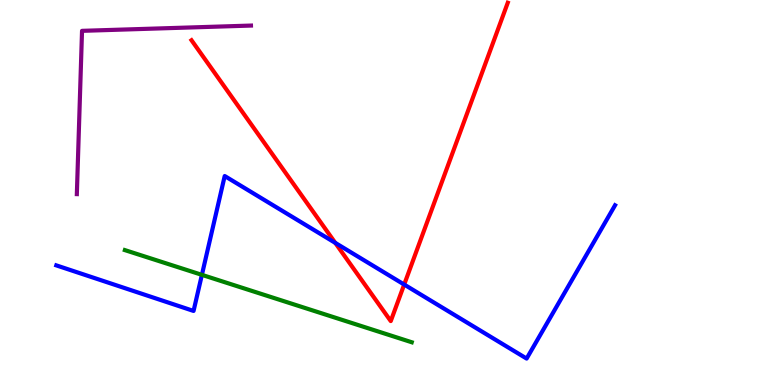[{'lines': ['blue', 'red'], 'intersections': [{'x': 4.33, 'y': 3.69}, {'x': 5.22, 'y': 2.61}]}, {'lines': ['green', 'red'], 'intersections': []}, {'lines': ['purple', 'red'], 'intersections': []}, {'lines': ['blue', 'green'], 'intersections': [{'x': 2.61, 'y': 2.86}]}, {'lines': ['blue', 'purple'], 'intersections': []}, {'lines': ['green', 'purple'], 'intersections': []}]